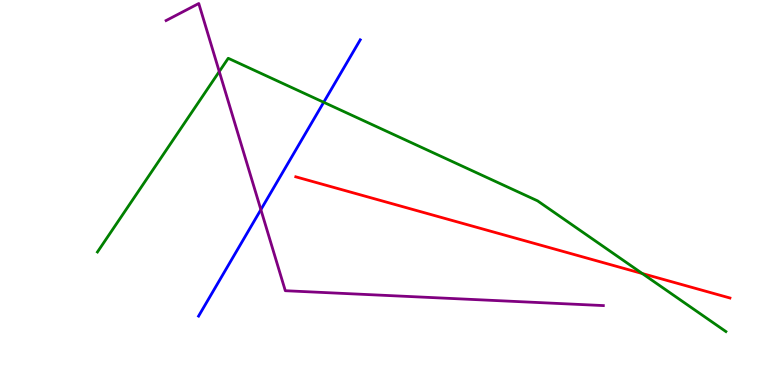[{'lines': ['blue', 'red'], 'intersections': []}, {'lines': ['green', 'red'], 'intersections': [{'x': 8.29, 'y': 2.9}]}, {'lines': ['purple', 'red'], 'intersections': []}, {'lines': ['blue', 'green'], 'intersections': [{'x': 4.18, 'y': 7.34}]}, {'lines': ['blue', 'purple'], 'intersections': [{'x': 3.37, 'y': 4.55}]}, {'lines': ['green', 'purple'], 'intersections': [{'x': 2.83, 'y': 8.14}]}]